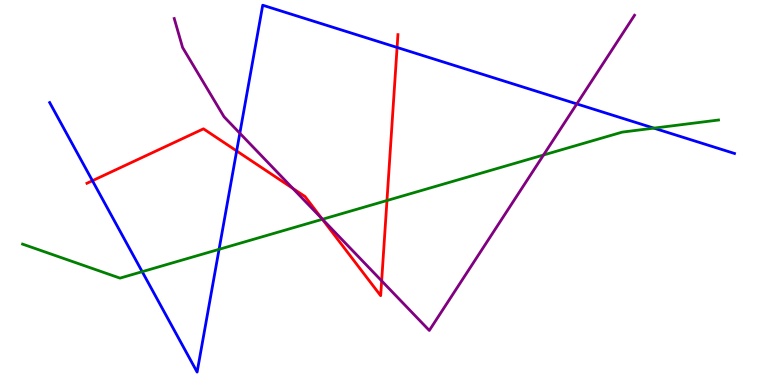[{'lines': ['blue', 'red'], 'intersections': [{'x': 1.19, 'y': 5.31}, {'x': 3.05, 'y': 6.08}, {'x': 5.12, 'y': 8.77}]}, {'lines': ['green', 'red'], 'intersections': [{'x': 4.16, 'y': 4.3}, {'x': 4.99, 'y': 4.79}]}, {'lines': ['purple', 'red'], 'intersections': [{'x': 3.78, 'y': 5.11}, {'x': 4.15, 'y': 4.32}, {'x': 4.92, 'y': 2.7}]}, {'lines': ['blue', 'green'], 'intersections': [{'x': 1.83, 'y': 2.94}, {'x': 2.83, 'y': 3.52}, {'x': 8.44, 'y': 6.67}]}, {'lines': ['blue', 'purple'], 'intersections': [{'x': 3.09, 'y': 6.54}, {'x': 7.44, 'y': 7.3}]}, {'lines': ['green', 'purple'], 'intersections': [{'x': 4.16, 'y': 4.3}, {'x': 7.01, 'y': 5.97}]}]